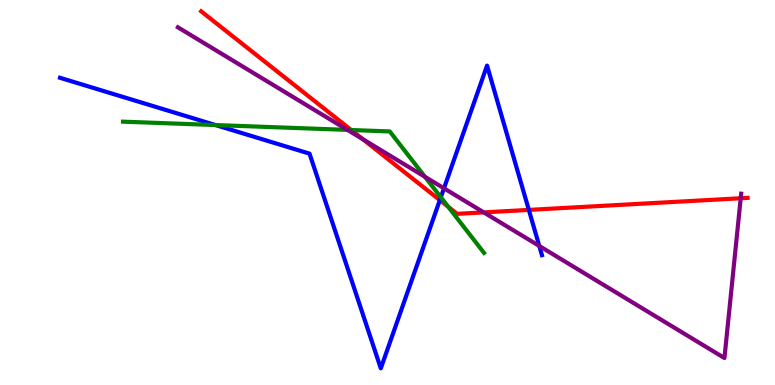[{'lines': ['blue', 'red'], 'intersections': [{'x': 5.68, 'y': 4.8}, {'x': 6.82, 'y': 4.55}]}, {'lines': ['green', 'red'], 'intersections': [{'x': 4.53, 'y': 6.62}, {'x': 5.78, 'y': 4.63}]}, {'lines': ['purple', 'red'], 'intersections': [{'x': 4.68, 'y': 6.38}, {'x': 6.24, 'y': 4.48}, {'x': 9.56, 'y': 4.85}]}, {'lines': ['blue', 'green'], 'intersections': [{'x': 2.78, 'y': 6.75}, {'x': 5.69, 'y': 4.88}]}, {'lines': ['blue', 'purple'], 'intersections': [{'x': 5.73, 'y': 5.11}, {'x': 6.96, 'y': 3.61}]}, {'lines': ['green', 'purple'], 'intersections': [{'x': 4.48, 'y': 6.63}, {'x': 5.48, 'y': 5.41}]}]